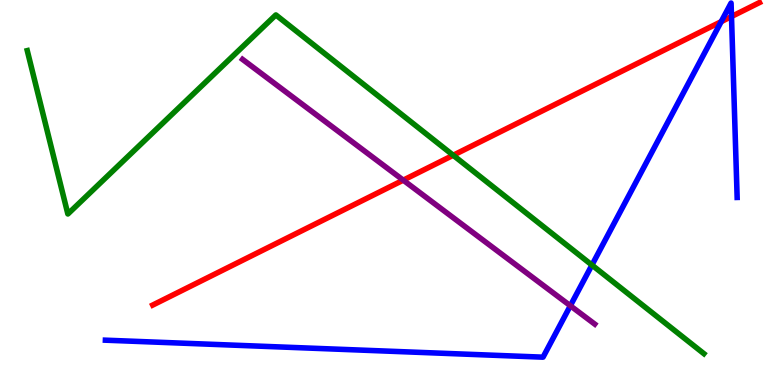[{'lines': ['blue', 'red'], 'intersections': [{'x': 9.31, 'y': 9.44}, {'x': 9.44, 'y': 9.57}]}, {'lines': ['green', 'red'], 'intersections': [{'x': 5.85, 'y': 5.97}]}, {'lines': ['purple', 'red'], 'intersections': [{'x': 5.2, 'y': 5.32}]}, {'lines': ['blue', 'green'], 'intersections': [{'x': 7.64, 'y': 3.12}]}, {'lines': ['blue', 'purple'], 'intersections': [{'x': 7.36, 'y': 2.06}]}, {'lines': ['green', 'purple'], 'intersections': []}]